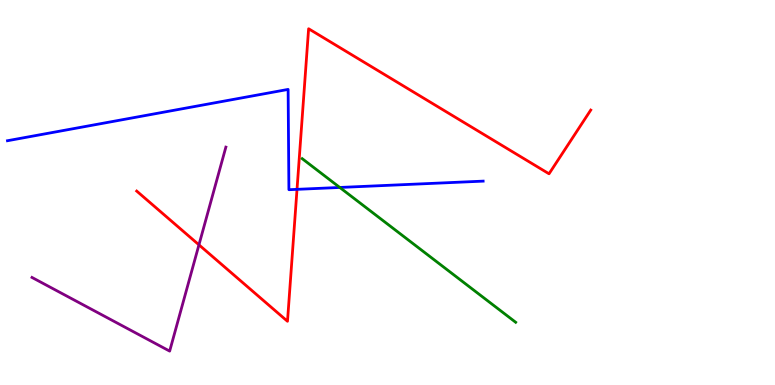[{'lines': ['blue', 'red'], 'intersections': [{'x': 3.83, 'y': 5.08}]}, {'lines': ['green', 'red'], 'intersections': []}, {'lines': ['purple', 'red'], 'intersections': [{'x': 2.57, 'y': 3.64}]}, {'lines': ['blue', 'green'], 'intersections': [{'x': 4.38, 'y': 5.13}]}, {'lines': ['blue', 'purple'], 'intersections': []}, {'lines': ['green', 'purple'], 'intersections': []}]